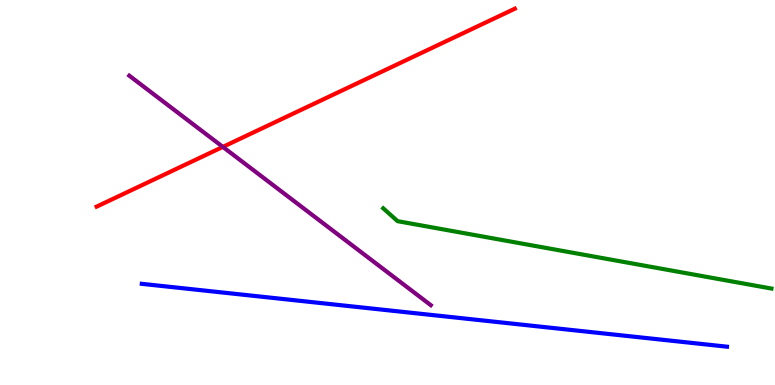[{'lines': ['blue', 'red'], 'intersections': []}, {'lines': ['green', 'red'], 'intersections': []}, {'lines': ['purple', 'red'], 'intersections': [{'x': 2.88, 'y': 6.18}]}, {'lines': ['blue', 'green'], 'intersections': []}, {'lines': ['blue', 'purple'], 'intersections': []}, {'lines': ['green', 'purple'], 'intersections': []}]